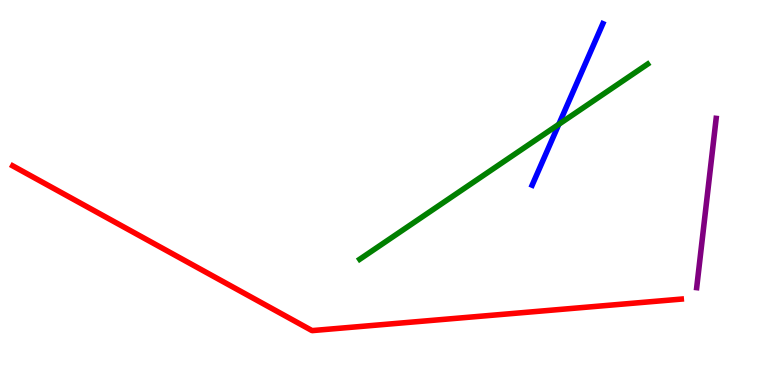[{'lines': ['blue', 'red'], 'intersections': []}, {'lines': ['green', 'red'], 'intersections': []}, {'lines': ['purple', 'red'], 'intersections': []}, {'lines': ['blue', 'green'], 'intersections': [{'x': 7.21, 'y': 6.77}]}, {'lines': ['blue', 'purple'], 'intersections': []}, {'lines': ['green', 'purple'], 'intersections': []}]